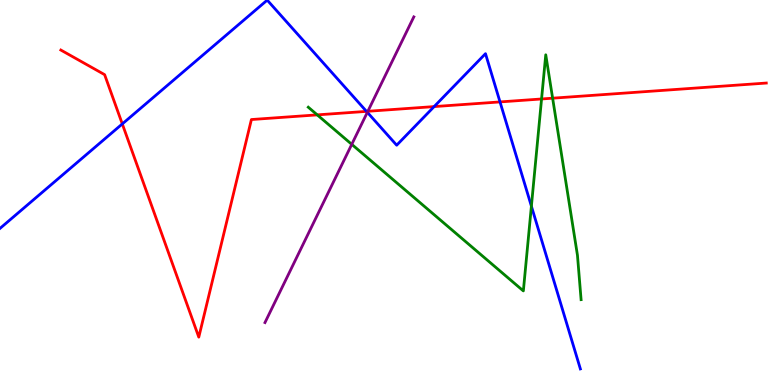[{'lines': ['blue', 'red'], 'intersections': [{'x': 1.58, 'y': 6.78}, {'x': 4.73, 'y': 7.11}, {'x': 5.6, 'y': 7.23}, {'x': 6.45, 'y': 7.35}]}, {'lines': ['green', 'red'], 'intersections': [{'x': 4.09, 'y': 7.02}, {'x': 6.99, 'y': 7.43}, {'x': 7.13, 'y': 7.45}]}, {'lines': ['purple', 'red'], 'intersections': [{'x': 4.75, 'y': 7.11}]}, {'lines': ['blue', 'green'], 'intersections': [{'x': 6.86, 'y': 4.64}]}, {'lines': ['blue', 'purple'], 'intersections': [{'x': 4.74, 'y': 7.08}]}, {'lines': ['green', 'purple'], 'intersections': [{'x': 4.54, 'y': 6.25}]}]